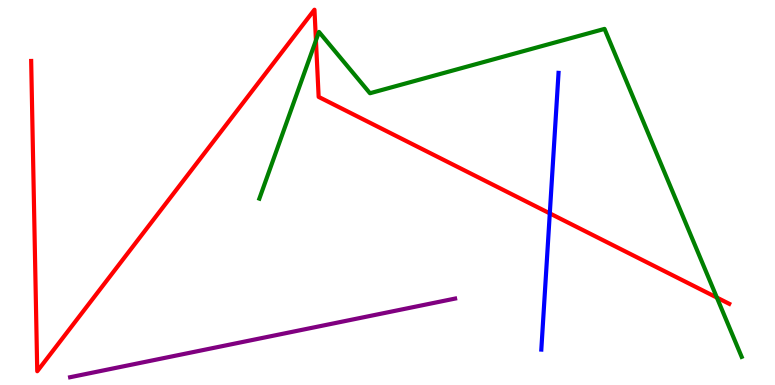[{'lines': ['blue', 'red'], 'intersections': [{'x': 7.09, 'y': 4.46}]}, {'lines': ['green', 'red'], 'intersections': [{'x': 4.08, 'y': 8.95}, {'x': 9.25, 'y': 2.27}]}, {'lines': ['purple', 'red'], 'intersections': []}, {'lines': ['blue', 'green'], 'intersections': []}, {'lines': ['blue', 'purple'], 'intersections': []}, {'lines': ['green', 'purple'], 'intersections': []}]